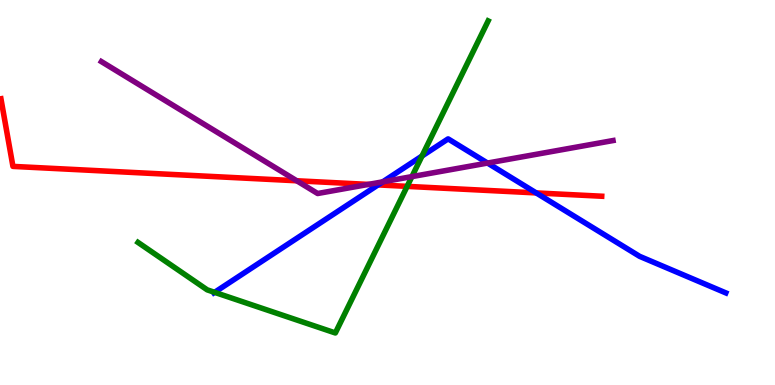[{'lines': ['blue', 'red'], 'intersections': [{'x': 4.88, 'y': 5.2}, {'x': 6.92, 'y': 4.99}]}, {'lines': ['green', 'red'], 'intersections': [{'x': 5.25, 'y': 5.16}]}, {'lines': ['purple', 'red'], 'intersections': [{'x': 3.83, 'y': 5.3}, {'x': 4.75, 'y': 5.21}]}, {'lines': ['blue', 'green'], 'intersections': [{'x': 2.77, 'y': 2.41}, {'x': 5.44, 'y': 5.95}]}, {'lines': ['blue', 'purple'], 'intersections': [{'x': 4.94, 'y': 5.28}, {'x': 6.29, 'y': 5.76}]}, {'lines': ['green', 'purple'], 'intersections': [{'x': 5.31, 'y': 5.41}]}]